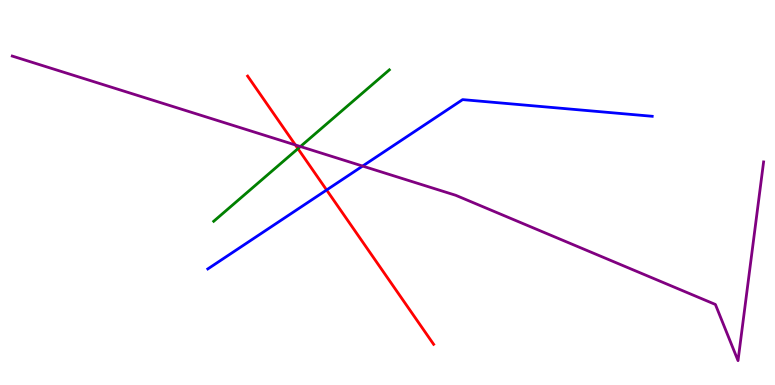[{'lines': ['blue', 'red'], 'intersections': [{'x': 4.21, 'y': 5.07}]}, {'lines': ['green', 'red'], 'intersections': [{'x': 3.84, 'y': 6.14}]}, {'lines': ['purple', 'red'], 'intersections': [{'x': 3.81, 'y': 6.23}]}, {'lines': ['blue', 'green'], 'intersections': []}, {'lines': ['blue', 'purple'], 'intersections': [{'x': 4.68, 'y': 5.69}]}, {'lines': ['green', 'purple'], 'intersections': [{'x': 3.88, 'y': 6.19}]}]